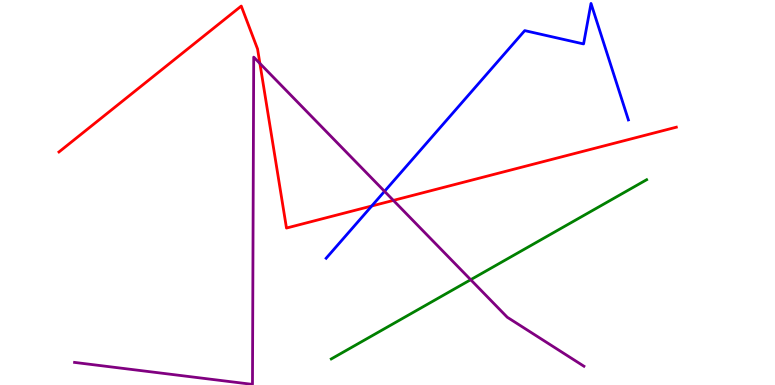[{'lines': ['blue', 'red'], 'intersections': [{'x': 4.8, 'y': 4.65}]}, {'lines': ['green', 'red'], 'intersections': []}, {'lines': ['purple', 'red'], 'intersections': [{'x': 3.35, 'y': 8.35}, {'x': 5.08, 'y': 4.79}]}, {'lines': ['blue', 'green'], 'intersections': []}, {'lines': ['blue', 'purple'], 'intersections': [{'x': 4.96, 'y': 5.03}]}, {'lines': ['green', 'purple'], 'intersections': [{'x': 6.07, 'y': 2.73}]}]